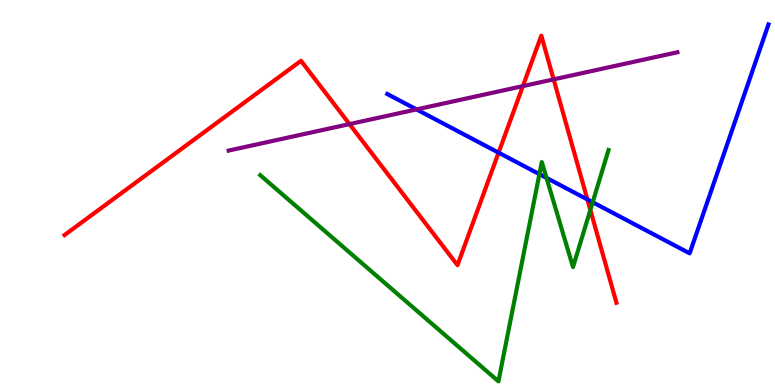[{'lines': ['blue', 'red'], 'intersections': [{'x': 6.43, 'y': 6.03}, {'x': 7.58, 'y': 4.82}]}, {'lines': ['green', 'red'], 'intersections': [{'x': 7.62, 'y': 4.55}]}, {'lines': ['purple', 'red'], 'intersections': [{'x': 4.51, 'y': 6.78}, {'x': 6.75, 'y': 7.76}, {'x': 7.14, 'y': 7.94}]}, {'lines': ['blue', 'green'], 'intersections': [{'x': 6.96, 'y': 5.48}, {'x': 7.05, 'y': 5.38}, {'x': 7.65, 'y': 4.75}]}, {'lines': ['blue', 'purple'], 'intersections': [{'x': 5.37, 'y': 7.16}]}, {'lines': ['green', 'purple'], 'intersections': []}]